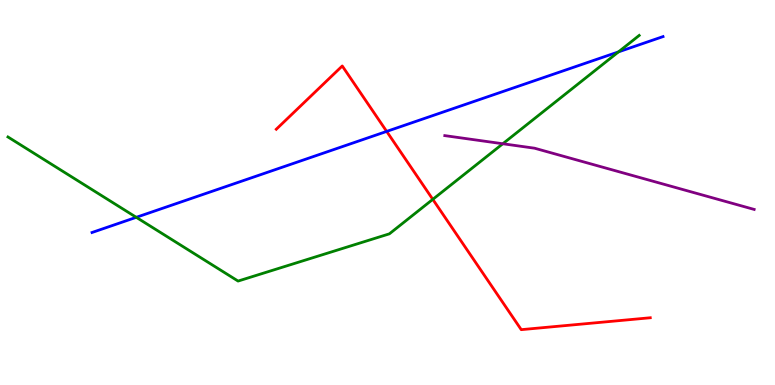[{'lines': ['blue', 'red'], 'intersections': [{'x': 4.99, 'y': 6.59}]}, {'lines': ['green', 'red'], 'intersections': [{'x': 5.58, 'y': 4.82}]}, {'lines': ['purple', 'red'], 'intersections': []}, {'lines': ['blue', 'green'], 'intersections': [{'x': 1.76, 'y': 4.36}, {'x': 7.98, 'y': 8.65}]}, {'lines': ['blue', 'purple'], 'intersections': []}, {'lines': ['green', 'purple'], 'intersections': [{'x': 6.49, 'y': 6.27}]}]